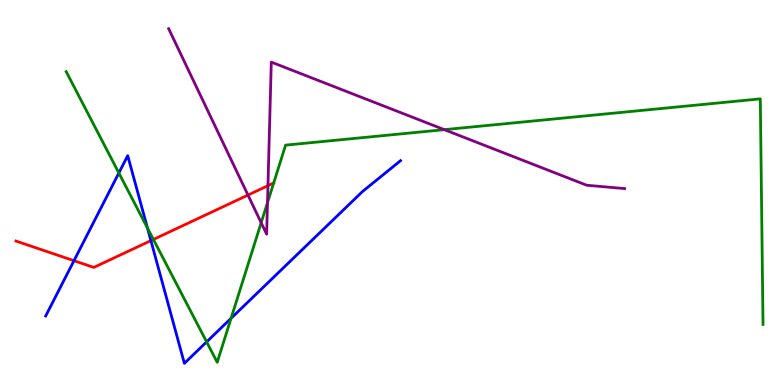[{'lines': ['blue', 'red'], 'intersections': [{'x': 0.955, 'y': 3.23}, {'x': 1.95, 'y': 3.75}]}, {'lines': ['green', 'red'], 'intersections': [{'x': 1.98, 'y': 3.78}, {'x': 3.53, 'y': 5.25}]}, {'lines': ['purple', 'red'], 'intersections': [{'x': 3.2, 'y': 4.93}, {'x': 3.46, 'y': 5.18}]}, {'lines': ['blue', 'green'], 'intersections': [{'x': 1.53, 'y': 5.51}, {'x': 1.9, 'y': 4.08}, {'x': 2.67, 'y': 1.12}, {'x': 2.98, 'y': 1.73}]}, {'lines': ['blue', 'purple'], 'intersections': []}, {'lines': ['green', 'purple'], 'intersections': [{'x': 3.37, 'y': 4.21}, {'x': 3.45, 'y': 4.74}, {'x': 5.73, 'y': 6.63}]}]